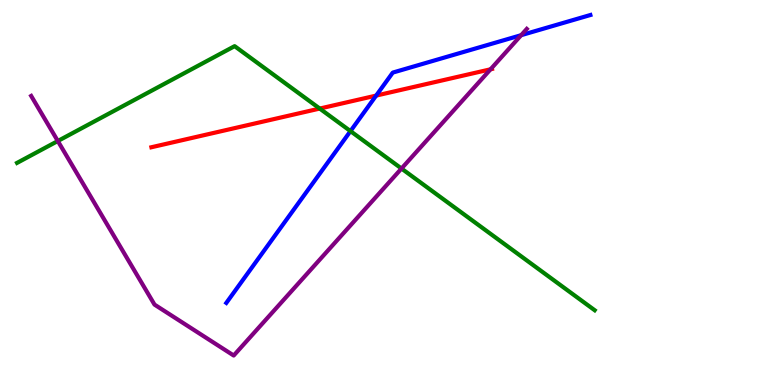[{'lines': ['blue', 'red'], 'intersections': [{'x': 4.85, 'y': 7.52}]}, {'lines': ['green', 'red'], 'intersections': [{'x': 4.13, 'y': 7.18}]}, {'lines': ['purple', 'red'], 'intersections': [{'x': 6.33, 'y': 8.2}]}, {'lines': ['blue', 'green'], 'intersections': [{'x': 4.52, 'y': 6.59}]}, {'lines': ['blue', 'purple'], 'intersections': [{'x': 6.72, 'y': 9.09}]}, {'lines': ['green', 'purple'], 'intersections': [{'x': 0.746, 'y': 6.34}, {'x': 5.18, 'y': 5.62}]}]